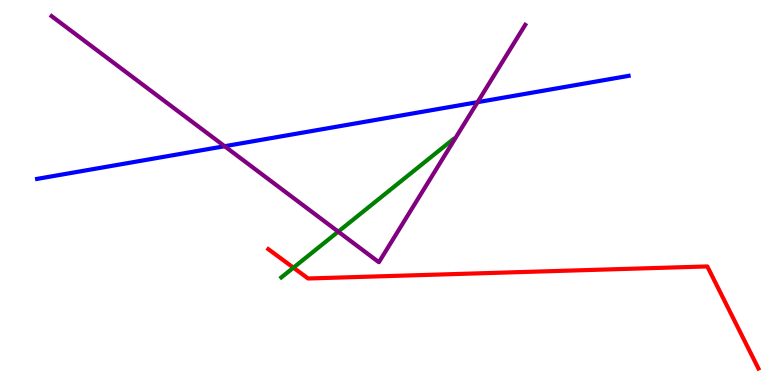[{'lines': ['blue', 'red'], 'intersections': []}, {'lines': ['green', 'red'], 'intersections': [{'x': 3.79, 'y': 3.05}]}, {'lines': ['purple', 'red'], 'intersections': []}, {'lines': ['blue', 'green'], 'intersections': []}, {'lines': ['blue', 'purple'], 'intersections': [{'x': 2.9, 'y': 6.2}, {'x': 6.16, 'y': 7.35}]}, {'lines': ['green', 'purple'], 'intersections': [{'x': 4.36, 'y': 3.98}]}]